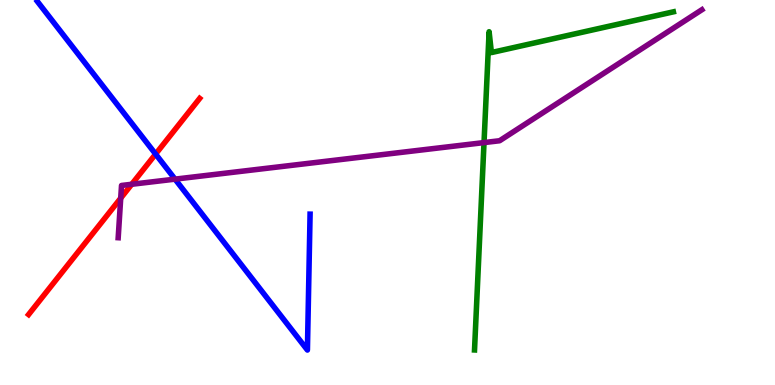[{'lines': ['blue', 'red'], 'intersections': [{'x': 2.01, 'y': 6.0}]}, {'lines': ['green', 'red'], 'intersections': []}, {'lines': ['purple', 'red'], 'intersections': [{'x': 1.56, 'y': 4.85}, {'x': 1.7, 'y': 5.21}]}, {'lines': ['blue', 'green'], 'intersections': []}, {'lines': ['blue', 'purple'], 'intersections': [{'x': 2.26, 'y': 5.35}]}, {'lines': ['green', 'purple'], 'intersections': [{'x': 6.25, 'y': 6.3}]}]